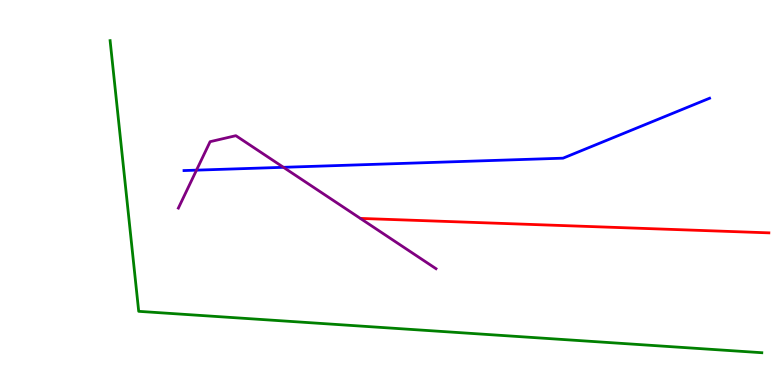[{'lines': ['blue', 'red'], 'intersections': []}, {'lines': ['green', 'red'], 'intersections': []}, {'lines': ['purple', 'red'], 'intersections': []}, {'lines': ['blue', 'green'], 'intersections': []}, {'lines': ['blue', 'purple'], 'intersections': [{'x': 2.54, 'y': 5.58}, {'x': 3.66, 'y': 5.65}]}, {'lines': ['green', 'purple'], 'intersections': []}]